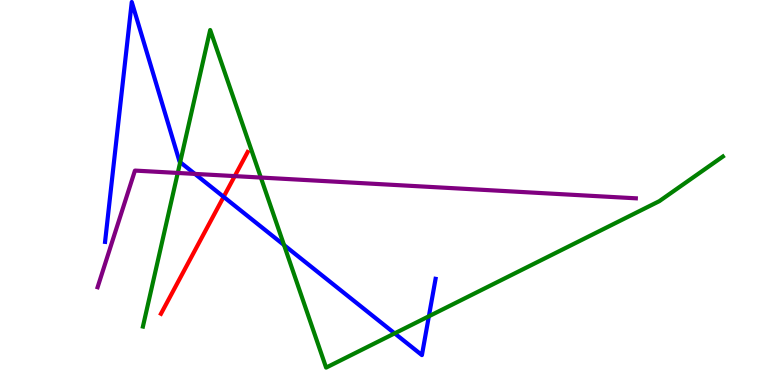[{'lines': ['blue', 'red'], 'intersections': [{'x': 2.89, 'y': 4.89}]}, {'lines': ['green', 'red'], 'intersections': []}, {'lines': ['purple', 'red'], 'intersections': [{'x': 3.03, 'y': 5.43}]}, {'lines': ['blue', 'green'], 'intersections': [{'x': 2.33, 'y': 5.79}, {'x': 3.66, 'y': 3.63}, {'x': 5.09, 'y': 1.34}, {'x': 5.53, 'y': 1.78}]}, {'lines': ['blue', 'purple'], 'intersections': [{'x': 2.51, 'y': 5.48}]}, {'lines': ['green', 'purple'], 'intersections': [{'x': 2.29, 'y': 5.51}, {'x': 3.37, 'y': 5.39}]}]